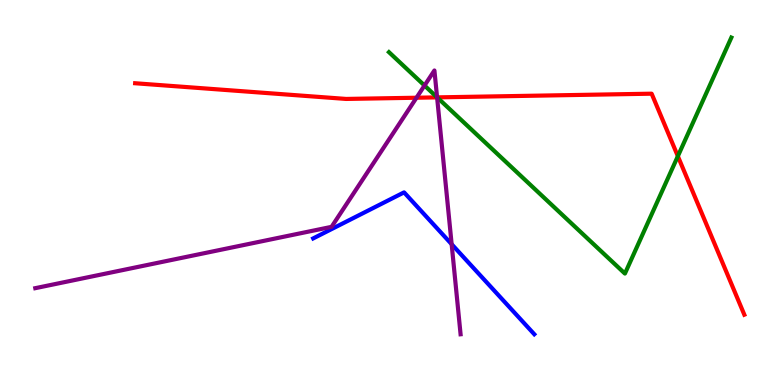[{'lines': ['blue', 'red'], 'intersections': []}, {'lines': ['green', 'red'], 'intersections': [{'x': 5.64, 'y': 7.47}, {'x': 8.75, 'y': 5.94}]}, {'lines': ['purple', 'red'], 'intersections': [{'x': 5.37, 'y': 7.46}, {'x': 5.64, 'y': 7.47}]}, {'lines': ['blue', 'green'], 'intersections': []}, {'lines': ['blue', 'purple'], 'intersections': [{'x': 5.83, 'y': 3.66}]}, {'lines': ['green', 'purple'], 'intersections': [{'x': 5.48, 'y': 7.78}, {'x': 5.64, 'y': 7.47}]}]